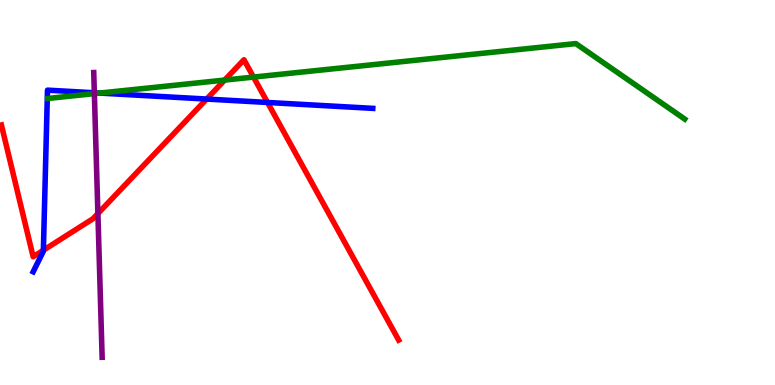[{'lines': ['blue', 'red'], 'intersections': [{'x': 0.56, 'y': 3.5}, {'x': 2.67, 'y': 7.43}, {'x': 3.45, 'y': 7.34}]}, {'lines': ['green', 'red'], 'intersections': [{'x': 2.9, 'y': 7.92}, {'x': 3.27, 'y': 8.0}]}, {'lines': ['purple', 'red'], 'intersections': [{'x': 1.26, 'y': 4.45}]}, {'lines': ['blue', 'green'], 'intersections': [{'x': 1.29, 'y': 7.58}]}, {'lines': ['blue', 'purple'], 'intersections': [{'x': 1.22, 'y': 7.59}]}, {'lines': ['green', 'purple'], 'intersections': [{'x': 1.22, 'y': 7.57}]}]